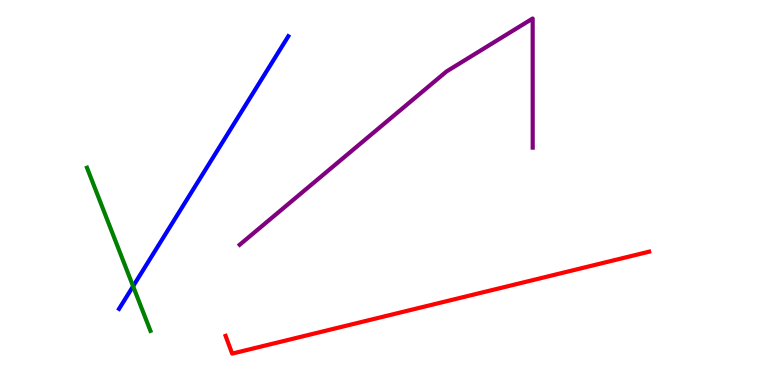[{'lines': ['blue', 'red'], 'intersections': []}, {'lines': ['green', 'red'], 'intersections': []}, {'lines': ['purple', 'red'], 'intersections': []}, {'lines': ['blue', 'green'], 'intersections': [{'x': 1.72, 'y': 2.57}]}, {'lines': ['blue', 'purple'], 'intersections': []}, {'lines': ['green', 'purple'], 'intersections': []}]